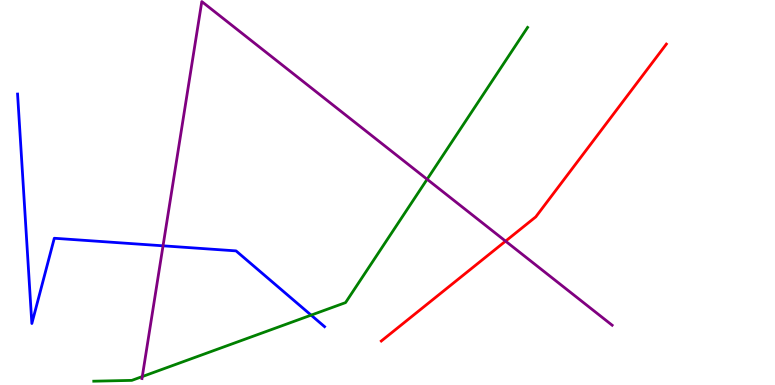[{'lines': ['blue', 'red'], 'intersections': []}, {'lines': ['green', 'red'], 'intersections': []}, {'lines': ['purple', 'red'], 'intersections': [{'x': 6.52, 'y': 3.74}]}, {'lines': ['blue', 'green'], 'intersections': [{'x': 4.01, 'y': 1.81}]}, {'lines': ['blue', 'purple'], 'intersections': [{'x': 2.1, 'y': 3.62}]}, {'lines': ['green', 'purple'], 'intersections': [{'x': 1.84, 'y': 0.219}, {'x': 5.51, 'y': 5.34}]}]